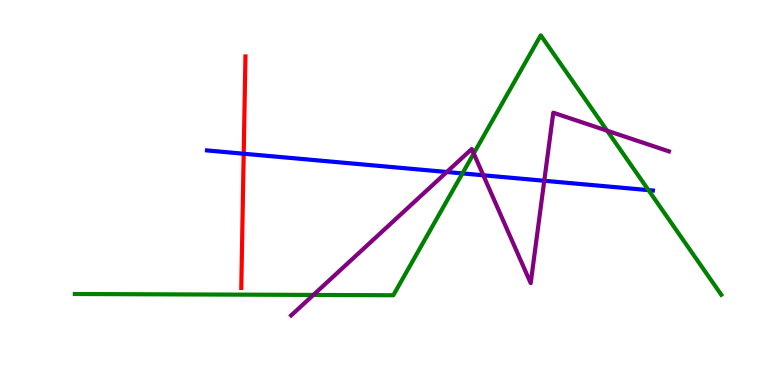[{'lines': ['blue', 'red'], 'intersections': [{'x': 3.14, 'y': 6.01}]}, {'lines': ['green', 'red'], 'intersections': []}, {'lines': ['purple', 'red'], 'intersections': []}, {'lines': ['blue', 'green'], 'intersections': [{'x': 5.97, 'y': 5.5}, {'x': 8.37, 'y': 5.06}]}, {'lines': ['blue', 'purple'], 'intersections': [{'x': 5.77, 'y': 5.53}, {'x': 6.24, 'y': 5.45}, {'x': 7.02, 'y': 5.3}]}, {'lines': ['green', 'purple'], 'intersections': [{'x': 4.04, 'y': 2.34}, {'x': 6.11, 'y': 6.01}, {'x': 7.83, 'y': 6.61}]}]